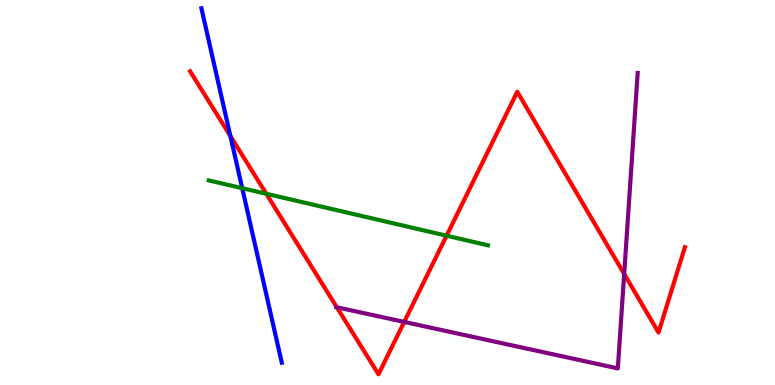[{'lines': ['blue', 'red'], 'intersections': [{'x': 2.97, 'y': 6.47}]}, {'lines': ['green', 'red'], 'intersections': [{'x': 3.44, 'y': 4.97}, {'x': 5.76, 'y': 3.88}]}, {'lines': ['purple', 'red'], 'intersections': [{'x': 4.35, 'y': 2.02}, {'x': 5.22, 'y': 1.64}, {'x': 8.05, 'y': 2.88}]}, {'lines': ['blue', 'green'], 'intersections': [{'x': 3.13, 'y': 5.11}]}, {'lines': ['blue', 'purple'], 'intersections': []}, {'lines': ['green', 'purple'], 'intersections': []}]